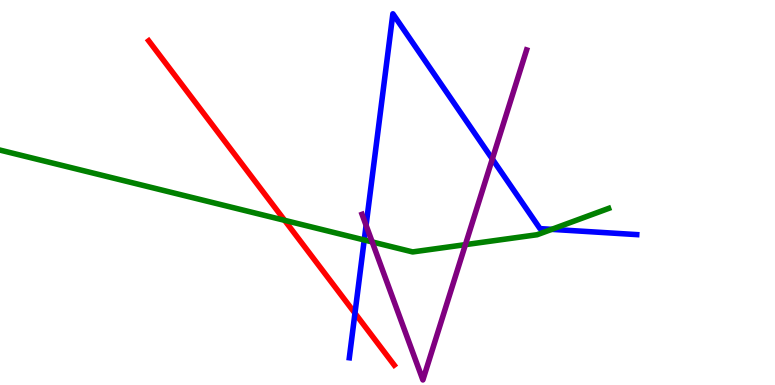[{'lines': ['blue', 'red'], 'intersections': [{'x': 4.58, 'y': 1.86}]}, {'lines': ['green', 'red'], 'intersections': [{'x': 3.67, 'y': 4.28}]}, {'lines': ['purple', 'red'], 'intersections': []}, {'lines': ['blue', 'green'], 'intersections': [{'x': 4.7, 'y': 3.77}, {'x': 7.12, 'y': 4.04}]}, {'lines': ['blue', 'purple'], 'intersections': [{'x': 4.72, 'y': 4.15}, {'x': 6.35, 'y': 5.87}]}, {'lines': ['green', 'purple'], 'intersections': [{'x': 4.8, 'y': 3.72}, {'x': 6.01, 'y': 3.65}]}]